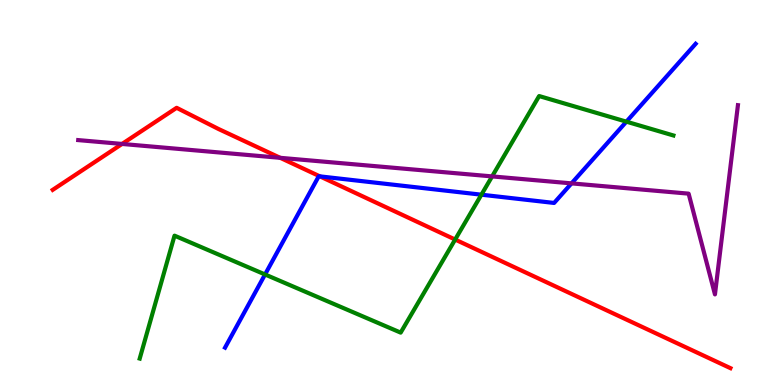[{'lines': ['blue', 'red'], 'intersections': [{'x': 4.13, 'y': 5.42}]}, {'lines': ['green', 'red'], 'intersections': [{'x': 5.87, 'y': 3.78}]}, {'lines': ['purple', 'red'], 'intersections': [{'x': 1.58, 'y': 6.26}, {'x': 3.62, 'y': 5.9}]}, {'lines': ['blue', 'green'], 'intersections': [{'x': 3.42, 'y': 2.87}, {'x': 6.21, 'y': 4.94}, {'x': 8.08, 'y': 6.84}]}, {'lines': ['blue', 'purple'], 'intersections': [{'x': 7.37, 'y': 5.24}]}, {'lines': ['green', 'purple'], 'intersections': [{'x': 6.35, 'y': 5.42}]}]